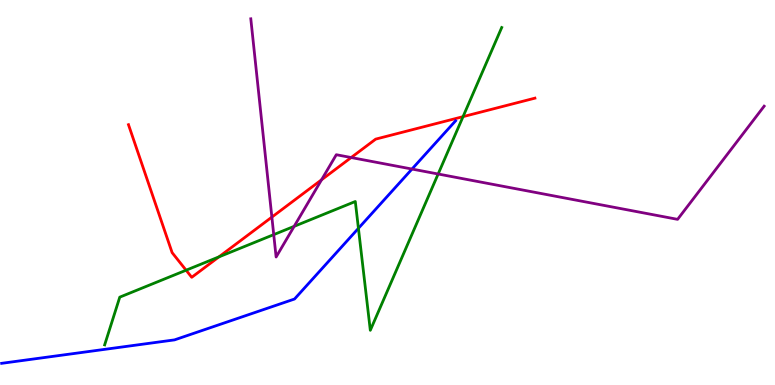[{'lines': ['blue', 'red'], 'intersections': []}, {'lines': ['green', 'red'], 'intersections': [{'x': 2.4, 'y': 2.98}, {'x': 2.82, 'y': 3.33}, {'x': 5.97, 'y': 6.97}]}, {'lines': ['purple', 'red'], 'intersections': [{'x': 3.51, 'y': 4.36}, {'x': 4.15, 'y': 5.33}, {'x': 4.53, 'y': 5.91}]}, {'lines': ['blue', 'green'], 'intersections': [{'x': 4.62, 'y': 4.07}]}, {'lines': ['blue', 'purple'], 'intersections': [{'x': 5.32, 'y': 5.61}]}, {'lines': ['green', 'purple'], 'intersections': [{'x': 3.53, 'y': 3.91}, {'x': 3.8, 'y': 4.12}, {'x': 5.65, 'y': 5.48}]}]